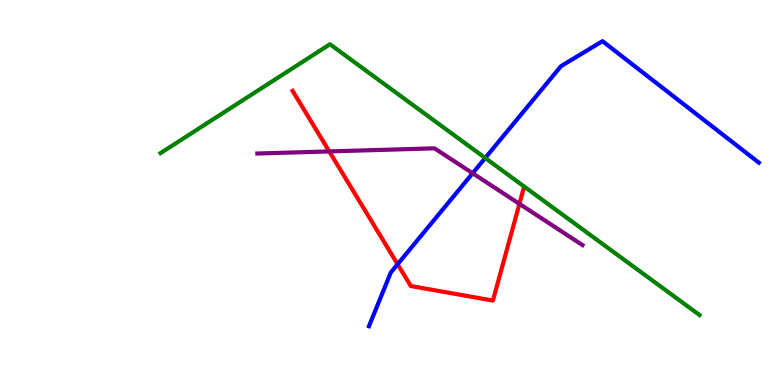[{'lines': ['blue', 'red'], 'intersections': [{'x': 5.13, 'y': 3.14}]}, {'lines': ['green', 'red'], 'intersections': []}, {'lines': ['purple', 'red'], 'intersections': [{'x': 4.25, 'y': 6.07}, {'x': 6.7, 'y': 4.71}]}, {'lines': ['blue', 'green'], 'intersections': [{'x': 6.26, 'y': 5.9}]}, {'lines': ['blue', 'purple'], 'intersections': [{'x': 6.1, 'y': 5.5}]}, {'lines': ['green', 'purple'], 'intersections': []}]